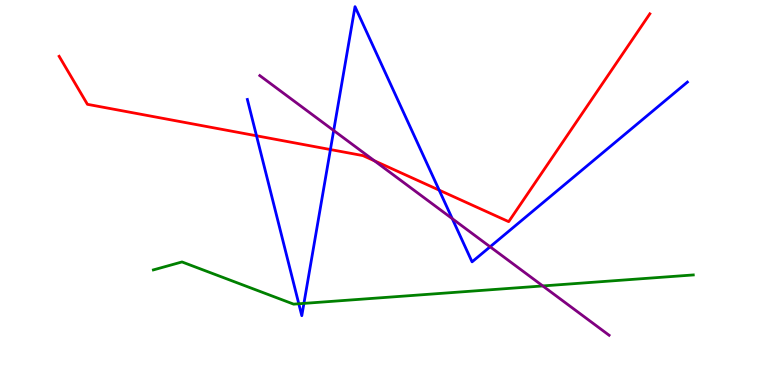[{'lines': ['blue', 'red'], 'intersections': [{'x': 3.31, 'y': 6.47}, {'x': 4.26, 'y': 6.12}, {'x': 5.67, 'y': 5.06}]}, {'lines': ['green', 'red'], 'intersections': []}, {'lines': ['purple', 'red'], 'intersections': [{'x': 4.83, 'y': 5.82}]}, {'lines': ['blue', 'green'], 'intersections': [{'x': 3.86, 'y': 2.11}, {'x': 3.92, 'y': 2.12}]}, {'lines': ['blue', 'purple'], 'intersections': [{'x': 4.31, 'y': 6.61}, {'x': 5.84, 'y': 4.32}, {'x': 6.32, 'y': 3.59}]}, {'lines': ['green', 'purple'], 'intersections': [{'x': 7.0, 'y': 2.57}]}]